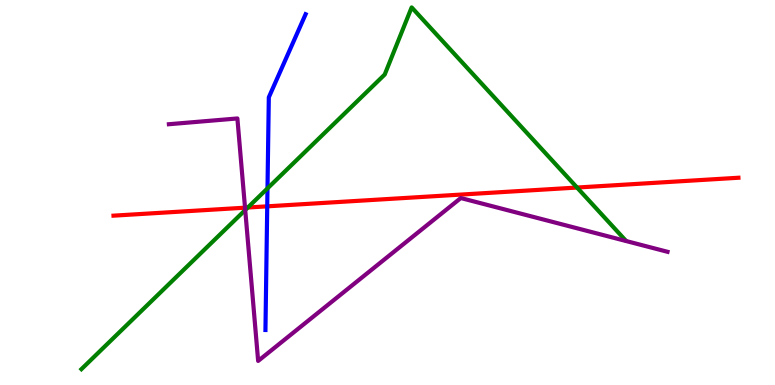[{'lines': ['blue', 'red'], 'intersections': [{'x': 3.45, 'y': 4.64}]}, {'lines': ['green', 'red'], 'intersections': [{'x': 3.2, 'y': 4.61}, {'x': 7.45, 'y': 5.13}]}, {'lines': ['purple', 'red'], 'intersections': [{'x': 3.16, 'y': 4.61}]}, {'lines': ['blue', 'green'], 'intersections': [{'x': 3.45, 'y': 5.11}]}, {'lines': ['blue', 'purple'], 'intersections': []}, {'lines': ['green', 'purple'], 'intersections': [{'x': 3.16, 'y': 4.54}]}]